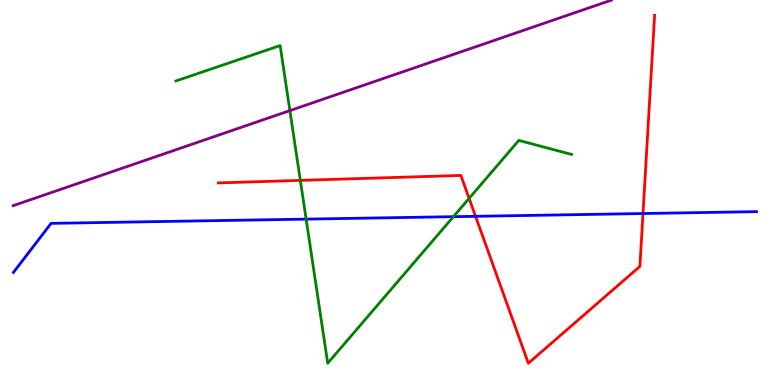[{'lines': ['blue', 'red'], 'intersections': [{'x': 6.14, 'y': 4.38}, {'x': 8.3, 'y': 4.45}]}, {'lines': ['green', 'red'], 'intersections': [{'x': 3.88, 'y': 5.31}, {'x': 6.05, 'y': 4.85}]}, {'lines': ['purple', 'red'], 'intersections': []}, {'lines': ['blue', 'green'], 'intersections': [{'x': 3.95, 'y': 4.31}, {'x': 5.85, 'y': 4.37}]}, {'lines': ['blue', 'purple'], 'intersections': []}, {'lines': ['green', 'purple'], 'intersections': [{'x': 3.74, 'y': 7.13}]}]